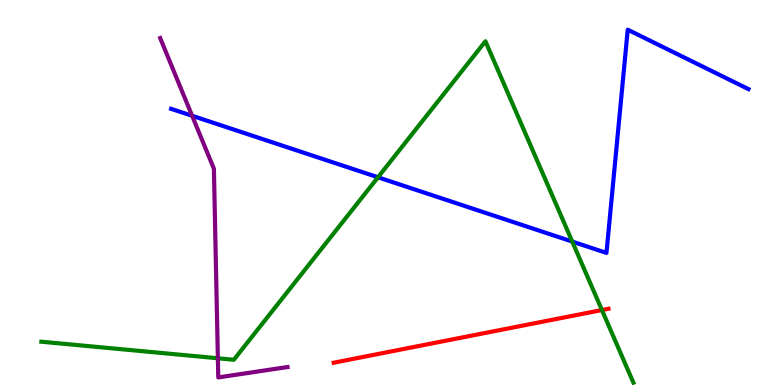[{'lines': ['blue', 'red'], 'intersections': []}, {'lines': ['green', 'red'], 'intersections': [{'x': 7.77, 'y': 1.95}]}, {'lines': ['purple', 'red'], 'intersections': []}, {'lines': ['blue', 'green'], 'intersections': [{'x': 4.88, 'y': 5.4}, {'x': 7.38, 'y': 3.73}]}, {'lines': ['blue', 'purple'], 'intersections': [{'x': 2.48, 'y': 6.99}]}, {'lines': ['green', 'purple'], 'intersections': [{'x': 2.81, 'y': 0.694}]}]